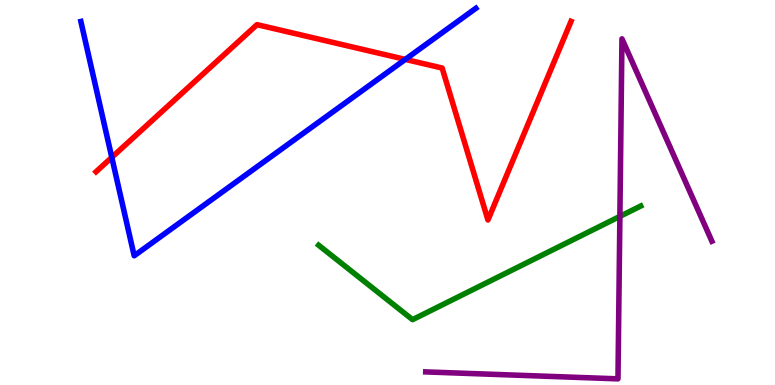[{'lines': ['blue', 'red'], 'intersections': [{'x': 1.44, 'y': 5.91}, {'x': 5.23, 'y': 8.46}]}, {'lines': ['green', 'red'], 'intersections': []}, {'lines': ['purple', 'red'], 'intersections': []}, {'lines': ['blue', 'green'], 'intersections': []}, {'lines': ['blue', 'purple'], 'intersections': []}, {'lines': ['green', 'purple'], 'intersections': [{'x': 8.0, 'y': 4.38}]}]